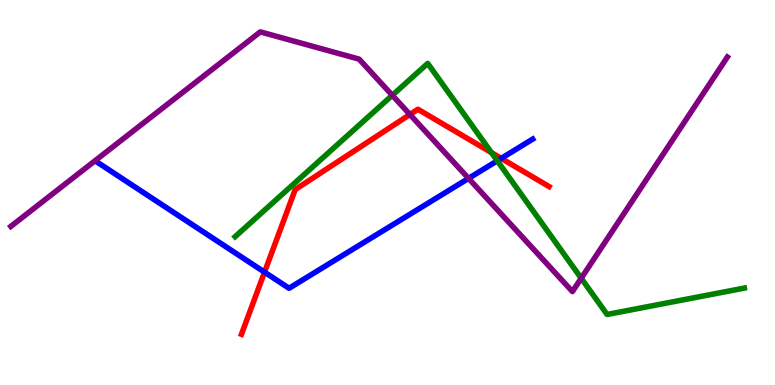[{'lines': ['blue', 'red'], 'intersections': [{'x': 3.41, 'y': 2.93}, {'x': 6.47, 'y': 5.89}]}, {'lines': ['green', 'red'], 'intersections': [{'x': 6.34, 'y': 6.04}]}, {'lines': ['purple', 'red'], 'intersections': [{'x': 5.29, 'y': 7.03}]}, {'lines': ['blue', 'green'], 'intersections': [{'x': 6.42, 'y': 5.82}]}, {'lines': ['blue', 'purple'], 'intersections': [{'x': 6.05, 'y': 5.37}]}, {'lines': ['green', 'purple'], 'intersections': [{'x': 5.06, 'y': 7.52}, {'x': 7.5, 'y': 2.77}]}]